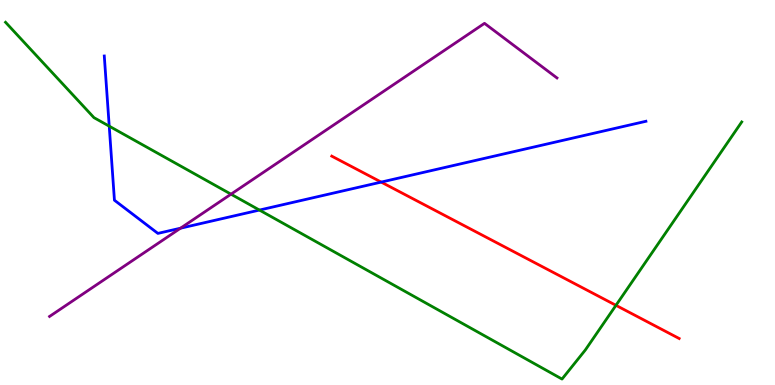[{'lines': ['blue', 'red'], 'intersections': [{'x': 4.92, 'y': 5.27}]}, {'lines': ['green', 'red'], 'intersections': [{'x': 7.95, 'y': 2.07}]}, {'lines': ['purple', 'red'], 'intersections': []}, {'lines': ['blue', 'green'], 'intersections': [{'x': 1.41, 'y': 6.72}, {'x': 3.35, 'y': 4.54}]}, {'lines': ['blue', 'purple'], 'intersections': [{'x': 2.33, 'y': 4.07}]}, {'lines': ['green', 'purple'], 'intersections': [{'x': 2.98, 'y': 4.96}]}]